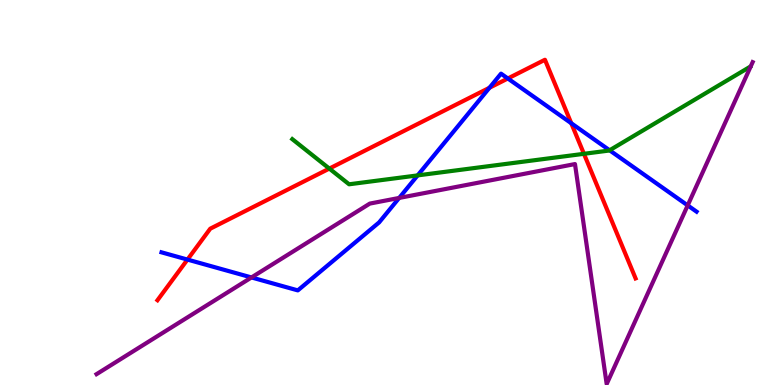[{'lines': ['blue', 'red'], 'intersections': [{'x': 2.42, 'y': 3.26}, {'x': 6.32, 'y': 7.72}, {'x': 6.55, 'y': 7.96}, {'x': 7.37, 'y': 6.8}]}, {'lines': ['green', 'red'], 'intersections': [{'x': 4.25, 'y': 5.62}, {'x': 7.53, 'y': 6.0}]}, {'lines': ['purple', 'red'], 'intersections': []}, {'lines': ['blue', 'green'], 'intersections': [{'x': 5.39, 'y': 5.44}, {'x': 7.87, 'y': 6.1}]}, {'lines': ['blue', 'purple'], 'intersections': [{'x': 3.24, 'y': 2.79}, {'x': 5.15, 'y': 4.86}, {'x': 8.87, 'y': 4.67}]}, {'lines': ['green', 'purple'], 'intersections': []}]